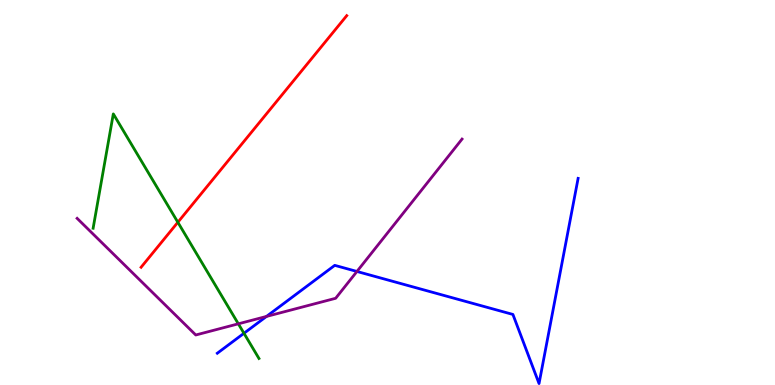[{'lines': ['blue', 'red'], 'intersections': []}, {'lines': ['green', 'red'], 'intersections': [{'x': 2.29, 'y': 4.23}]}, {'lines': ['purple', 'red'], 'intersections': []}, {'lines': ['blue', 'green'], 'intersections': [{'x': 3.15, 'y': 1.34}]}, {'lines': ['blue', 'purple'], 'intersections': [{'x': 3.44, 'y': 1.78}, {'x': 4.61, 'y': 2.95}]}, {'lines': ['green', 'purple'], 'intersections': [{'x': 3.08, 'y': 1.59}]}]